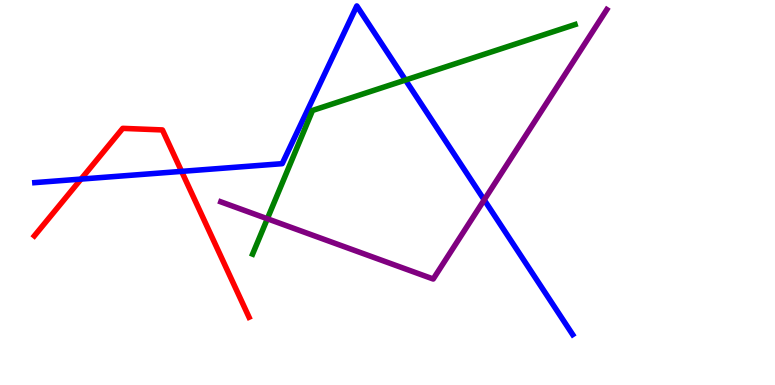[{'lines': ['blue', 'red'], 'intersections': [{'x': 1.05, 'y': 5.35}, {'x': 2.34, 'y': 5.55}]}, {'lines': ['green', 'red'], 'intersections': []}, {'lines': ['purple', 'red'], 'intersections': []}, {'lines': ['blue', 'green'], 'intersections': [{'x': 5.23, 'y': 7.92}]}, {'lines': ['blue', 'purple'], 'intersections': [{'x': 6.25, 'y': 4.81}]}, {'lines': ['green', 'purple'], 'intersections': [{'x': 3.45, 'y': 4.32}]}]